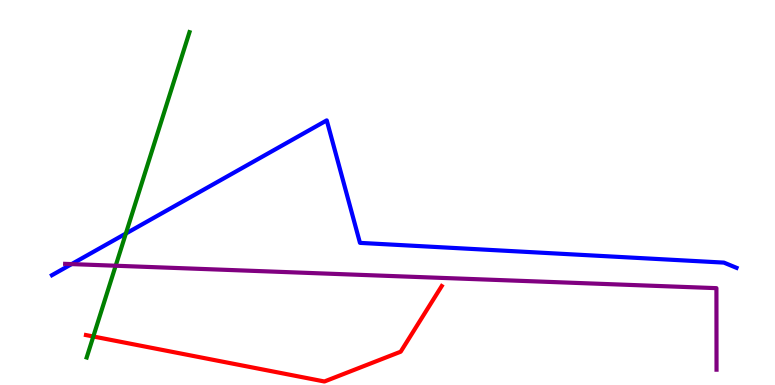[{'lines': ['blue', 'red'], 'intersections': []}, {'lines': ['green', 'red'], 'intersections': [{'x': 1.2, 'y': 1.26}]}, {'lines': ['purple', 'red'], 'intersections': []}, {'lines': ['blue', 'green'], 'intersections': [{'x': 1.62, 'y': 3.93}]}, {'lines': ['blue', 'purple'], 'intersections': [{'x': 0.924, 'y': 3.14}]}, {'lines': ['green', 'purple'], 'intersections': [{'x': 1.49, 'y': 3.1}]}]